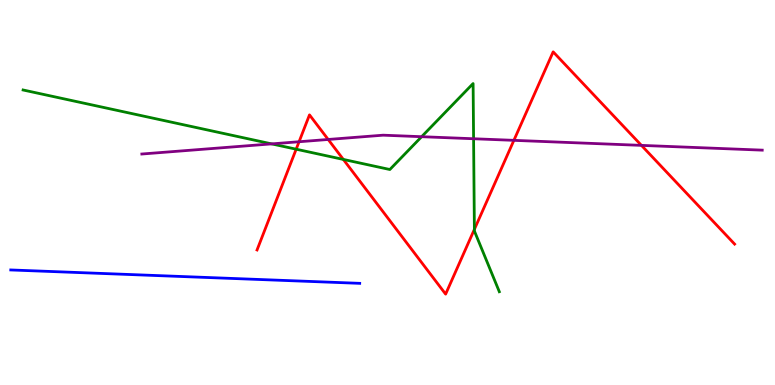[{'lines': ['blue', 'red'], 'intersections': []}, {'lines': ['green', 'red'], 'intersections': [{'x': 3.82, 'y': 6.12}, {'x': 4.43, 'y': 5.86}, {'x': 6.12, 'y': 4.04}]}, {'lines': ['purple', 'red'], 'intersections': [{'x': 3.86, 'y': 6.32}, {'x': 4.23, 'y': 6.38}, {'x': 6.63, 'y': 6.35}, {'x': 8.28, 'y': 6.22}]}, {'lines': ['blue', 'green'], 'intersections': []}, {'lines': ['blue', 'purple'], 'intersections': []}, {'lines': ['green', 'purple'], 'intersections': [{'x': 3.51, 'y': 6.26}, {'x': 5.44, 'y': 6.45}, {'x': 6.11, 'y': 6.4}]}]